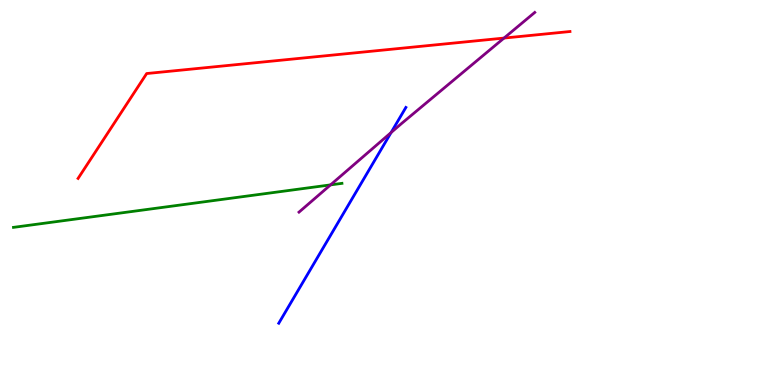[{'lines': ['blue', 'red'], 'intersections': []}, {'lines': ['green', 'red'], 'intersections': []}, {'lines': ['purple', 'red'], 'intersections': [{'x': 6.5, 'y': 9.01}]}, {'lines': ['blue', 'green'], 'intersections': []}, {'lines': ['blue', 'purple'], 'intersections': [{'x': 5.05, 'y': 6.56}]}, {'lines': ['green', 'purple'], 'intersections': [{'x': 4.27, 'y': 5.2}]}]